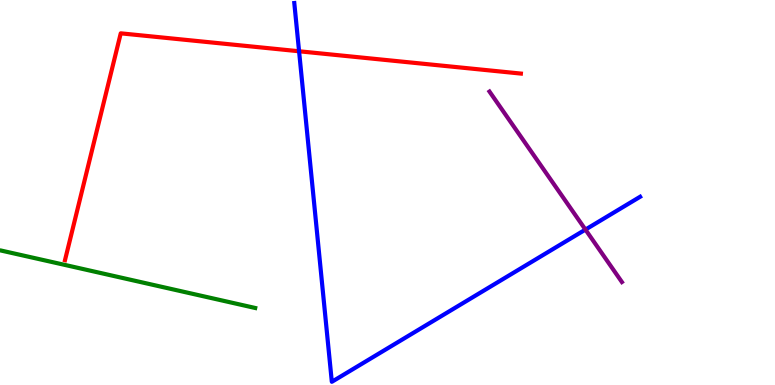[{'lines': ['blue', 'red'], 'intersections': [{'x': 3.86, 'y': 8.67}]}, {'lines': ['green', 'red'], 'intersections': []}, {'lines': ['purple', 'red'], 'intersections': []}, {'lines': ['blue', 'green'], 'intersections': []}, {'lines': ['blue', 'purple'], 'intersections': [{'x': 7.55, 'y': 4.04}]}, {'lines': ['green', 'purple'], 'intersections': []}]